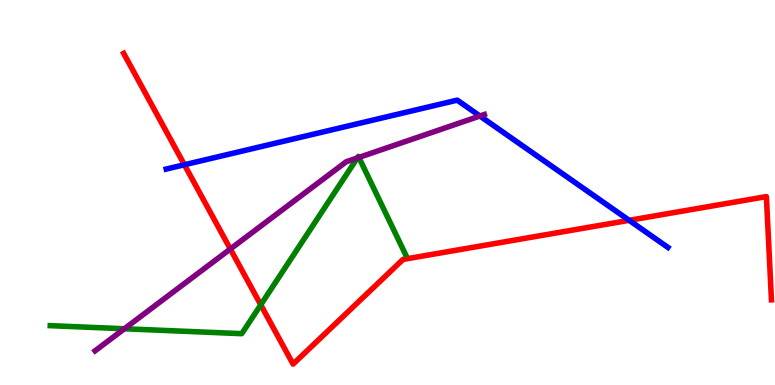[{'lines': ['blue', 'red'], 'intersections': [{'x': 2.38, 'y': 5.72}, {'x': 8.12, 'y': 4.28}]}, {'lines': ['green', 'red'], 'intersections': [{'x': 3.36, 'y': 2.08}]}, {'lines': ['purple', 'red'], 'intersections': [{'x': 2.97, 'y': 3.53}]}, {'lines': ['blue', 'green'], 'intersections': []}, {'lines': ['blue', 'purple'], 'intersections': [{'x': 6.19, 'y': 6.99}]}, {'lines': ['green', 'purple'], 'intersections': [{'x': 1.6, 'y': 1.46}, {'x': 4.61, 'y': 5.9}, {'x': 4.63, 'y': 5.91}]}]